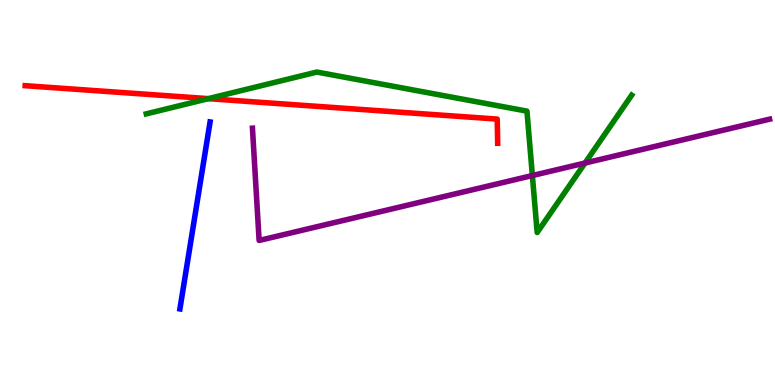[{'lines': ['blue', 'red'], 'intersections': []}, {'lines': ['green', 'red'], 'intersections': [{'x': 2.69, 'y': 7.44}]}, {'lines': ['purple', 'red'], 'intersections': []}, {'lines': ['blue', 'green'], 'intersections': []}, {'lines': ['blue', 'purple'], 'intersections': []}, {'lines': ['green', 'purple'], 'intersections': [{'x': 6.87, 'y': 5.44}, {'x': 7.55, 'y': 5.77}]}]